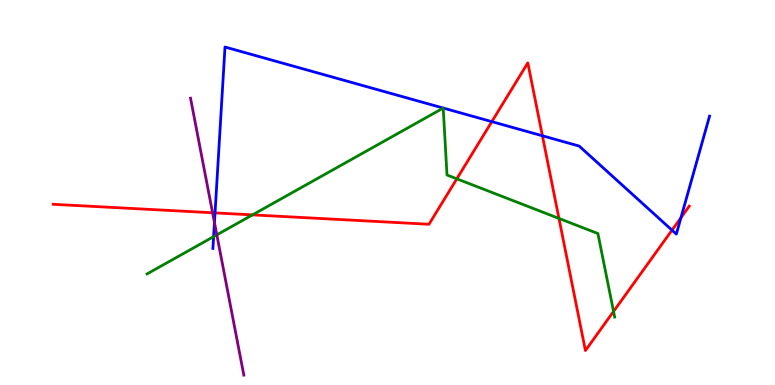[{'lines': ['blue', 'red'], 'intersections': [{'x': 2.77, 'y': 4.47}, {'x': 6.35, 'y': 6.84}, {'x': 7.0, 'y': 6.47}, {'x': 8.67, 'y': 4.02}, {'x': 8.79, 'y': 4.35}]}, {'lines': ['green', 'red'], 'intersections': [{'x': 3.26, 'y': 4.42}, {'x': 5.89, 'y': 5.36}, {'x': 7.21, 'y': 4.33}, {'x': 7.92, 'y': 1.91}]}, {'lines': ['purple', 'red'], 'intersections': [{'x': 2.74, 'y': 4.47}]}, {'lines': ['blue', 'green'], 'intersections': [{'x': 2.76, 'y': 3.85}]}, {'lines': ['blue', 'purple'], 'intersections': [{'x': 2.77, 'y': 4.22}]}, {'lines': ['green', 'purple'], 'intersections': [{'x': 2.8, 'y': 3.9}]}]